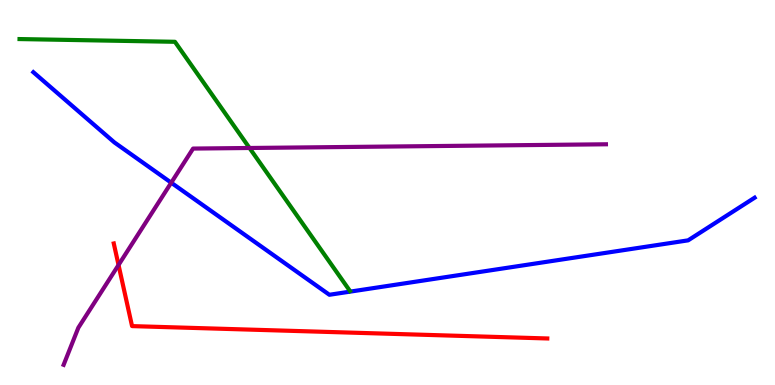[{'lines': ['blue', 'red'], 'intersections': []}, {'lines': ['green', 'red'], 'intersections': []}, {'lines': ['purple', 'red'], 'intersections': [{'x': 1.53, 'y': 3.12}]}, {'lines': ['blue', 'green'], 'intersections': []}, {'lines': ['blue', 'purple'], 'intersections': [{'x': 2.21, 'y': 5.25}]}, {'lines': ['green', 'purple'], 'intersections': [{'x': 3.22, 'y': 6.16}]}]